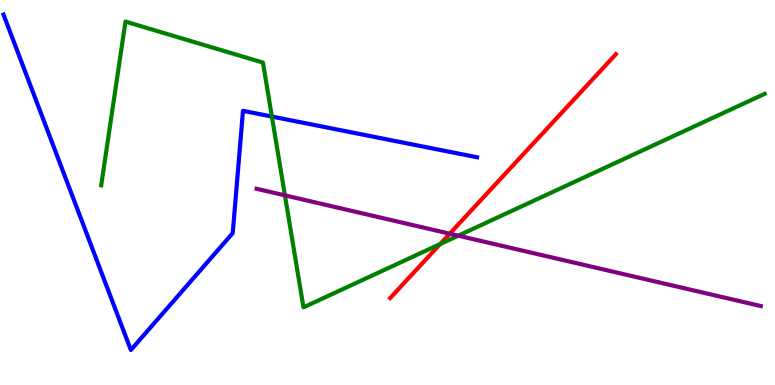[{'lines': ['blue', 'red'], 'intersections': []}, {'lines': ['green', 'red'], 'intersections': [{'x': 5.68, 'y': 3.66}]}, {'lines': ['purple', 'red'], 'intersections': [{'x': 5.8, 'y': 3.93}]}, {'lines': ['blue', 'green'], 'intersections': [{'x': 3.51, 'y': 6.97}]}, {'lines': ['blue', 'purple'], 'intersections': []}, {'lines': ['green', 'purple'], 'intersections': [{'x': 3.68, 'y': 4.93}, {'x': 5.91, 'y': 3.88}]}]